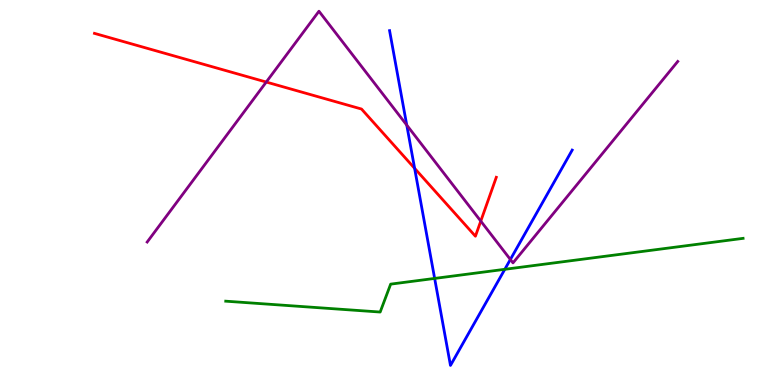[{'lines': ['blue', 'red'], 'intersections': [{'x': 5.35, 'y': 5.63}]}, {'lines': ['green', 'red'], 'intersections': []}, {'lines': ['purple', 'red'], 'intersections': [{'x': 3.44, 'y': 7.87}, {'x': 6.2, 'y': 4.26}]}, {'lines': ['blue', 'green'], 'intersections': [{'x': 5.61, 'y': 2.77}, {'x': 6.51, 'y': 3.01}]}, {'lines': ['blue', 'purple'], 'intersections': [{'x': 5.25, 'y': 6.75}, {'x': 6.59, 'y': 3.26}]}, {'lines': ['green', 'purple'], 'intersections': []}]